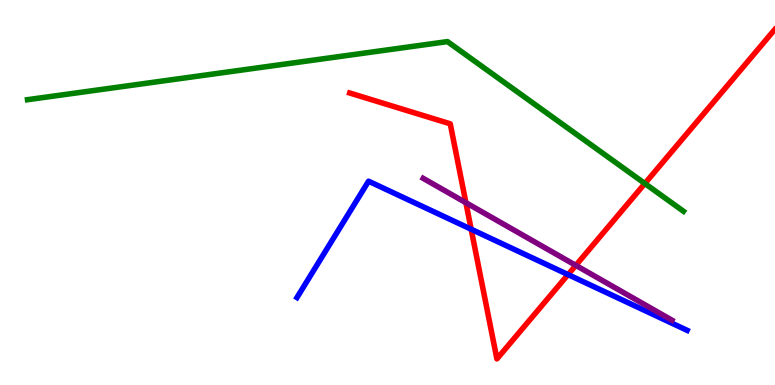[{'lines': ['blue', 'red'], 'intersections': [{'x': 6.08, 'y': 4.05}, {'x': 7.33, 'y': 2.87}]}, {'lines': ['green', 'red'], 'intersections': [{'x': 8.32, 'y': 5.23}]}, {'lines': ['purple', 'red'], 'intersections': [{'x': 6.01, 'y': 4.74}, {'x': 7.43, 'y': 3.11}]}, {'lines': ['blue', 'green'], 'intersections': []}, {'lines': ['blue', 'purple'], 'intersections': []}, {'lines': ['green', 'purple'], 'intersections': []}]